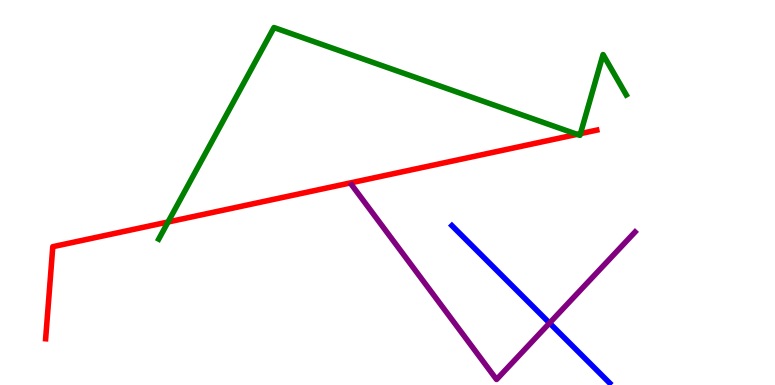[{'lines': ['blue', 'red'], 'intersections': []}, {'lines': ['green', 'red'], 'intersections': [{'x': 2.17, 'y': 4.23}, {'x': 7.45, 'y': 6.51}, {'x': 7.49, 'y': 6.53}]}, {'lines': ['purple', 'red'], 'intersections': []}, {'lines': ['blue', 'green'], 'intersections': []}, {'lines': ['blue', 'purple'], 'intersections': [{'x': 7.09, 'y': 1.61}]}, {'lines': ['green', 'purple'], 'intersections': []}]